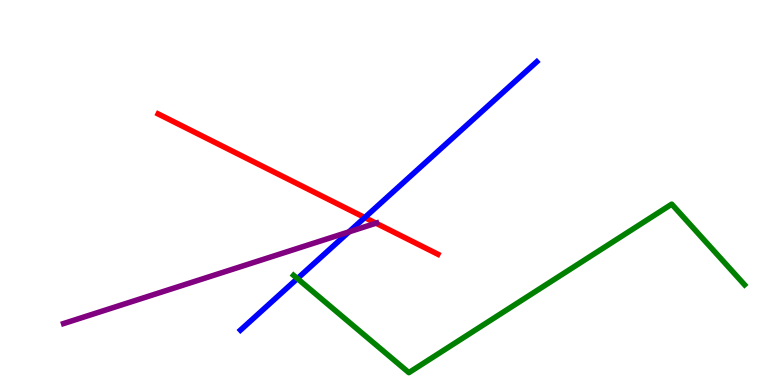[{'lines': ['blue', 'red'], 'intersections': [{'x': 4.71, 'y': 4.35}]}, {'lines': ['green', 'red'], 'intersections': []}, {'lines': ['purple', 'red'], 'intersections': [{'x': 4.85, 'y': 4.2}]}, {'lines': ['blue', 'green'], 'intersections': [{'x': 3.84, 'y': 2.76}]}, {'lines': ['blue', 'purple'], 'intersections': [{'x': 4.5, 'y': 3.98}]}, {'lines': ['green', 'purple'], 'intersections': []}]